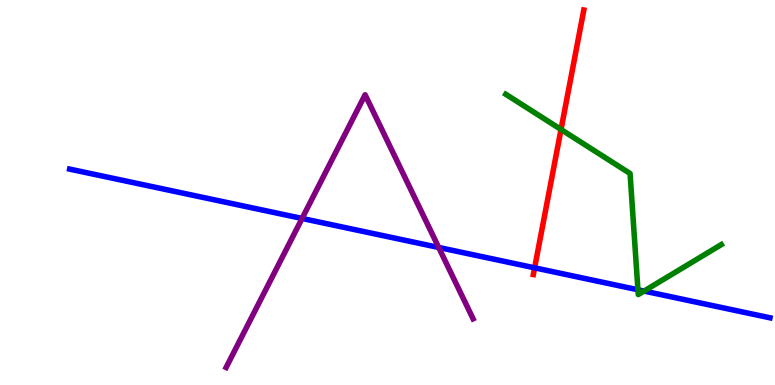[{'lines': ['blue', 'red'], 'intersections': [{'x': 6.9, 'y': 3.04}]}, {'lines': ['green', 'red'], 'intersections': [{'x': 7.24, 'y': 6.64}]}, {'lines': ['purple', 'red'], 'intersections': []}, {'lines': ['blue', 'green'], 'intersections': [{'x': 8.23, 'y': 2.47}, {'x': 8.31, 'y': 2.44}]}, {'lines': ['blue', 'purple'], 'intersections': [{'x': 3.9, 'y': 4.33}, {'x': 5.66, 'y': 3.57}]}, {'lines': ['green', 'purple'], 'intersections': []}]